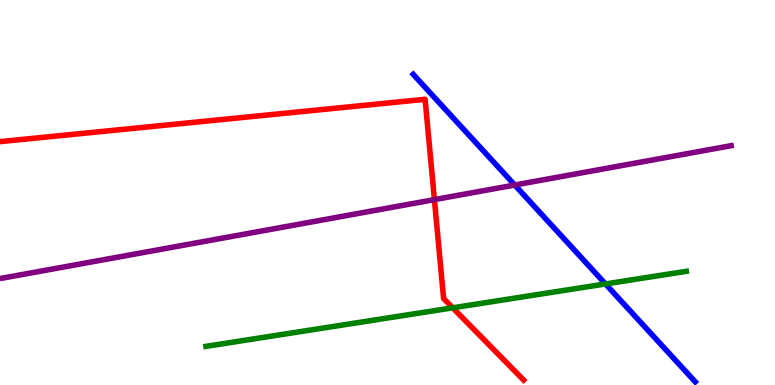[{'lines': ['blue', 'red'], 'intersections': []}, {'lines': ['green', 'red'], 'intersections': [{'x': 5.84, 'y': 2.0}]}, {'lines': ['purple', 'red'], 'intersections': [{'x': 5.61, 'y': 4.82}]}, {'lines': ['blue', 'green'], 'intersections': [{'x': 7.81, 'y': 2.62}]}, {'lines': ['blue', 'purple'], 'intersections': [{'x': 6.64, 'y': 5.19}]}, {'lines': ['green', 'purple'], 'intersections': []}]